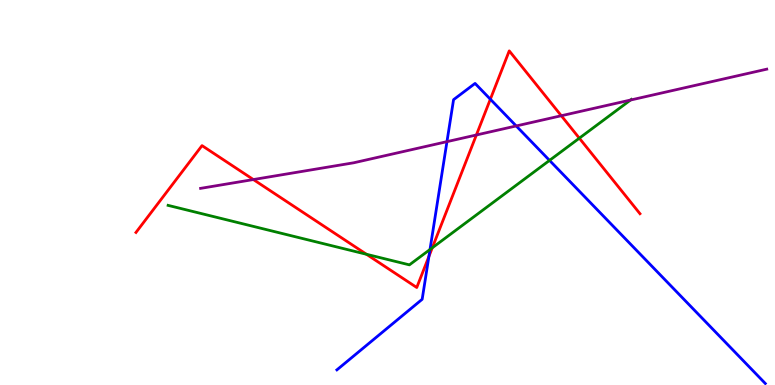[{'lines': ['blue', 'red'], 'intersections': [{'x': 5.53, 'y': 3.34}, {'x': 6.33, 'y': 7.42}]}, {'lines': ['green', 'red'], 'intersections': [{'x': 4.73, 'y': 3.4}, {'x': 5.58, 'y': 3.56}, {'x': 7.48, 'y': 6.41}]}, {'lines': ['purple', 'red'], 'intersections': [{'x': 3.27, 'y': 5.34}, {'x': 6.15, 'y': 6.49}, {'x': 7.24, 'y': 6.99}]}, {'lines': ['blue', 'green'], 'intersections': [{'x': 5.55, 'y': 3.52}, {'x': 7.09, 'y': 5.83}]}, {'lines': ['blue', 'purple'], 'intersections': [{'x': 5.77, 'y': 6.32}, {'x': 6.66, 'y': 6.73}]}, {'lines': ['green', 'purple'], 'intersections': [{'x': 8.14, 'y': 7.4}]}]